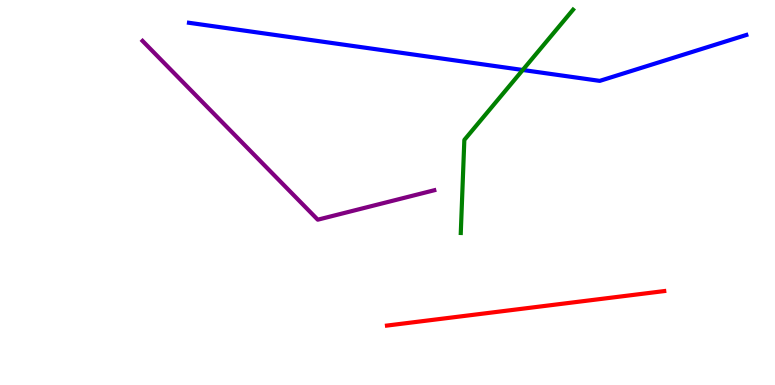[{'lines': ['blue', 'red'], 'intersections': []}, {'lines': ['green', 'red'], 'intersections': []}, {'lines': ['purple', 'red'], 'intersections': []}, {'lines': ['blue', 'green'], 'intersections': [{'x': 6.75, 'y': 8.18}]}, {'lines': ['blue', 'purple'], 'intersections': []}, {'lines': ['green', 'purple'], 'intersections': []}]